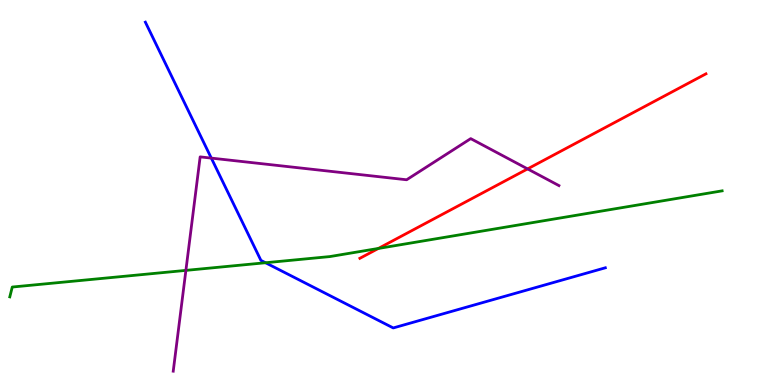[{'lines': ['blue', 'red'], 'intersections': []}, {'lines': ['green', 'red'], 'intersections': [{'x': 4.88, 'y': 3.55}]}, {'lines': ['purple', 'red'], 'intersections': [{'x': 6.81, 'y': 5.61}]}, {'lines': ['blue', 'green'], 'intersections': [{'x': 3.43, 'y': 3.18}]}, {'lines': ['blue', 'purple'], 'intersections': [{'x': 2.73, 'y': 5.89}]}, {'lines': ['green', 'purple'], 'intersections': [{'x': 2.4, 'y': 2.98}]}]